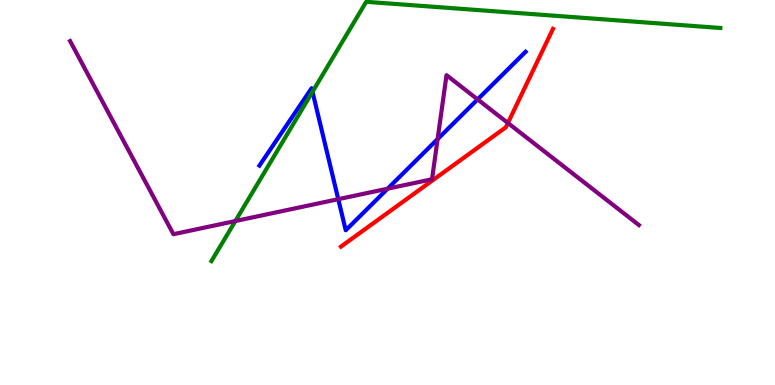[{'lines': ['blue', 'red'], 'intersections': []}, {'lines': ['green', 'red'], 'intersections': []}, {'lines': ['purple', 'red'], 'intersections': [{'x': 6.55, 'y': 6.81}]}, {'lines': ['blue', 'green'], 'intersections': [{'x': 4.03, 'y': 7.62}]}, {'lines': ['blue', 'purple'], 'intersections': [{'x': 4.36, 'y': 4.83}, {'x': 5.0, 'y': 5.1}, {'x': 5.65, 'y': 6.39}, {'x': 6.16, 'y': 7.42}]}, {'lines': ['green', 'purple'], 'intersections': [{'x': 3.04, 'y': 4.26}]}]